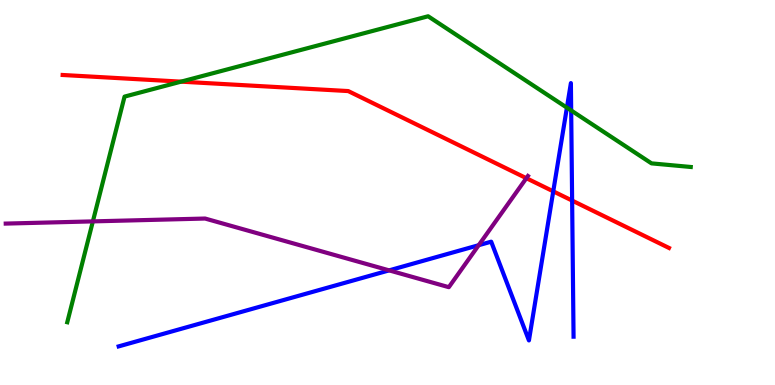[{'lines': ['blue', 'red'], 'intersections': [{'x': 7.14, 'y': 5.03}, {'x': 7.38, 'y': 4.79}]}, {'lines': ['green', 'red'], 'intersections': [{'x': 2.34, 'y': 7.88}]}, {'lines': ['purple', 'red'], 'intersections': [{'x': 6.79, 'y': 5.37}]}, {'lines': ['blue', 'green'], 'intersections': [{'x': 7.31, 'y': 7.2}, {'x': 7.37, 'y': 7.13}]}, {'lines': ['blue', 'purple'], 'intersections': [{'x': 5.02, 'y': 2.98}, {'x': 6.18, 'y': 3.63}]}, {'lines': ['green', 'purple'], 'intersections': [{'x': 1.2, 'y': 4.25}]}]